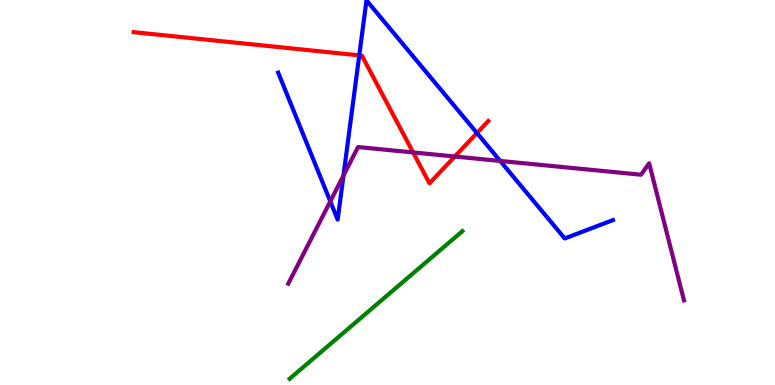[{'lines': ['blue', 'red'], 'intersections': [{'x': 4.64, 'y': 8.56}, {'x': 6.15, 'y': 6.54}]}, {'lines': ['green', 'red'], 'intersections': []}, {'lines': ['purple', 'red'], 'intersections': [{'x': 5.33, 'y': 6.04}, {'x': 5.87, 'y': 5.93}]}, {'lines': ['blue', 'green'], 'intersections': []}, {'lines': ['blue', 'purple'], 'intersections': [{'x': 4.26, 'y': 4.77}, {'x': 4.43, 'y': 5.44}, {'x': 6.45, 'y': 5.82}]}, {'lines': ['green', 'purple'], 'intersections': []}]